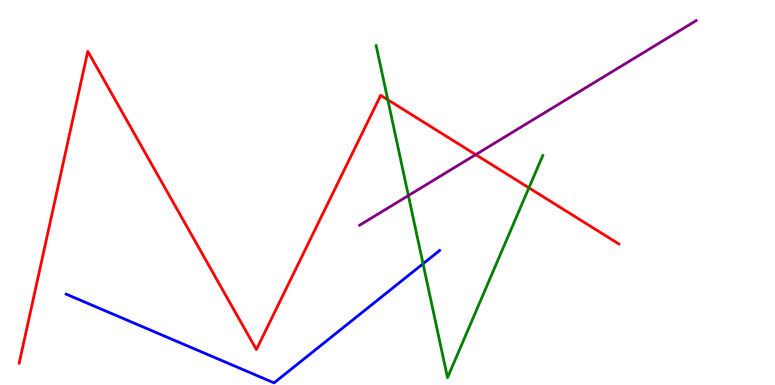[{'lines': ['blue', 'red'], 'intersections': []}, {'lines': ['green', 'red'], 'intersections': [{'x': 5.0, 'y': 7.41}, {'x': 6.82, 'y': 5.12}]}, {'lines': ['purple', 'red'], 'intersections': [{'x': 6.14, 'y': 5.98}]}, {'lines': ['blue', 'green'], 'intersections': [{'x': 5.46, 'y': 3.15}]}, {'lines': ['blue', 'purple'], 'intersections': []}, {'lines': ['green', 'purple'], 'intersections': [{'x': 5.27, 'y': 4.92}]}]